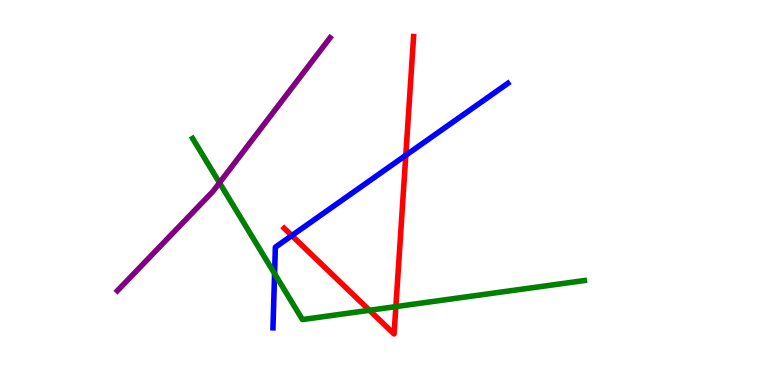[{'lines': ['blue', 'red'], 'intersections': [{'x': 3.77, 'y': 3.88}, {'x': 5.24, 'y': 5.97}]}, {'lines': ['green', 'red'], 'intersections': [{'x': 4.77, 'y': 1.94}, {'x': 5.11, 'y': 2.04}]}, {'lines': ['purple', 'red'], 'intersections': []}, {'lines': ['blue', 'green'], 'intersections': [{'x': 3.54, 'y': 2.89}]}, {'lines': ['blue', 'purple'], 'intersections': []}, {'lines': ['green', 'purple'], 'intersections': [{'x': 2.83, 'y': 5.25}]}]